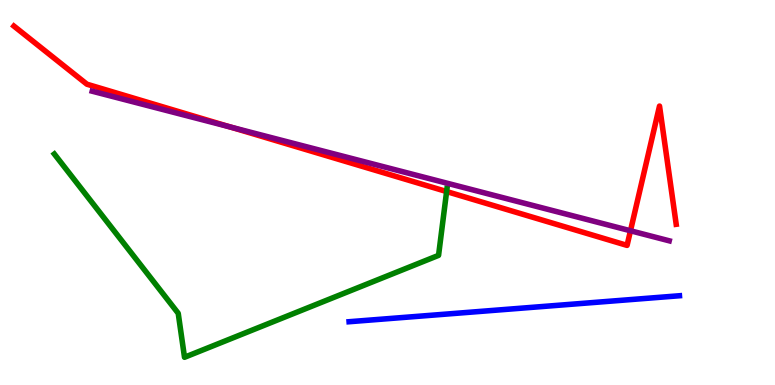[{'lines': ['blue', 'red'], 'intersections': []}, {'lines': ['green', 'red'], 'intersections': [{'x': 5.76, 'y': 5.02}]}, {'lines': ['purple', 'red'], 'intersections': [{'x': 2.97, 'y': 6.7}, {'x': 8.14, 'y': 4.01}]}, {'lines': ['blue', 'green'], 'intersections': []}, {'lines': ['blue', 'purple'], 'intersections': []}, {'lines': ['green', 'purple'], 'intersections': []}]